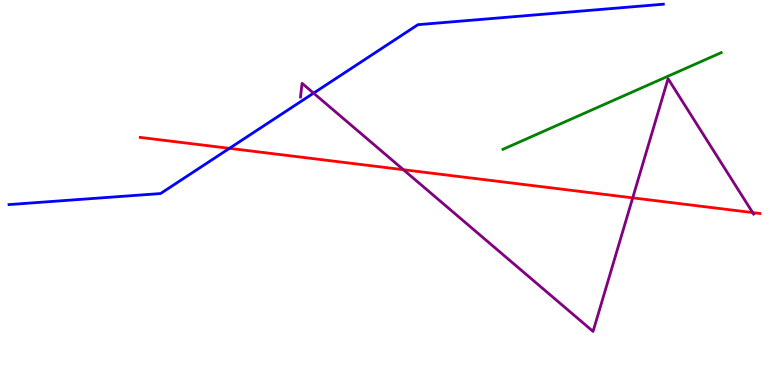[{'lines': ['blue', 'red'], 'intersections': [{'x': 2.96, 'y': 6.15}]}, {'lines': ['green', 'red'], 'intersections': []}, {'lines': ['purple', 'red'], 'intersections': [{'x': 5.21, 'y': 5.59}, {'x': 8.16, 'y': 4.86}, {'x': 9.71, 'y': 4.48}]}, {'lines': ['blue', 'green'], 'intersections': []}, {'lines': ['blue', 'purple'], 'intersections': [{'x': 4.05, 'y': 7.58}]}, {'lines': ['green', 'purple'], 'intersections': []}]